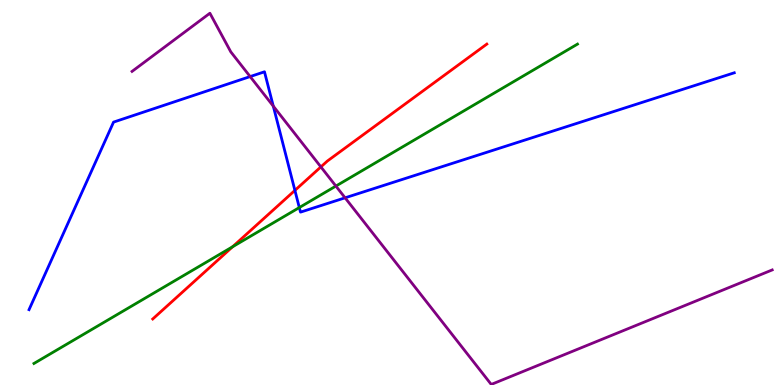[{'lines': ['blue', 'red'], 'intersections': [{'x': 3.81, 'y': 5.05}]}, {'lines': ['green', 'red'], 'intersections': [{'x': 3.0, 'y': 3.59}]}, {'lines': ['purple', 'red'], 'intersections': [{'x': 4.14, 'y': 5.66}]}, {'lines': ['blue', 'green'], 'intersections': [{'x': 3.86, 'y': 4.61}]}, {'lines': ['blue', 'purple'], 'intersections': [{'x': 3.23, 'y': 8.01}, {'x': 3.53, 'y': 7.24}, {'x': 4.45, 'y': 4.86}]}, {'lines': ['green', 'purple'], 'intersections': [{'x': 4.33, 'y': 5.17}]}]